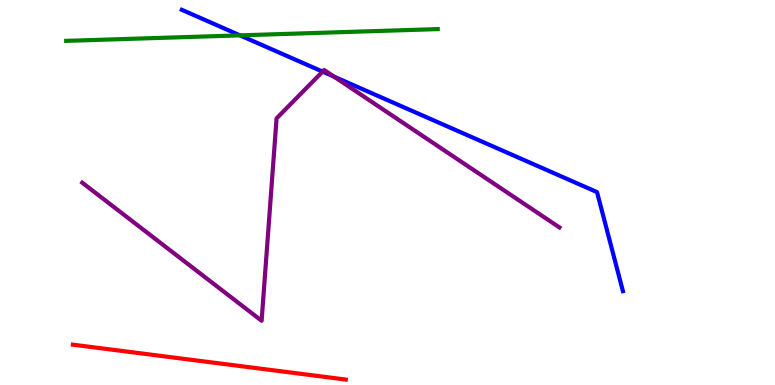[{'lines': ['blue', 'red'], 'intersections': []}, {'lines': ['green', 'red'], 'intersections': []}, {'lines': ['purple', 'red'], 'intersections': []}, {'lines': ['blue', 'green'], 'intersections': [{'x': 3.1, 'y': 9.08}]}, {'lines': ['blue', 'purple'], 'intersections': [{'x': 4.16, 'y': 8.14}, {'x': 4.31, 'y': 8.01}]}, {'lines': ['green', 'purple'], 'intersections': []}]